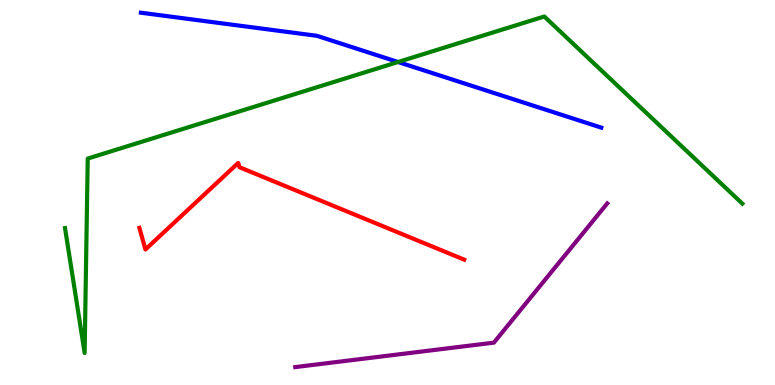[{'lines': ['blue', 'red'], 'intersections': []}, {'lines': ['green', 'red'], 'intersections': []}, {'lines': ['purple', 'red'], 'intersections': []}, {'lines': ['blue', 'green'], 'intersections': [{'x': 5.14, 'y': 8.39}]}, {'lines': ['blue', 'purple'], 'intersections': []}, {'lines': ['green', 'purple'], 'intersections': []}]